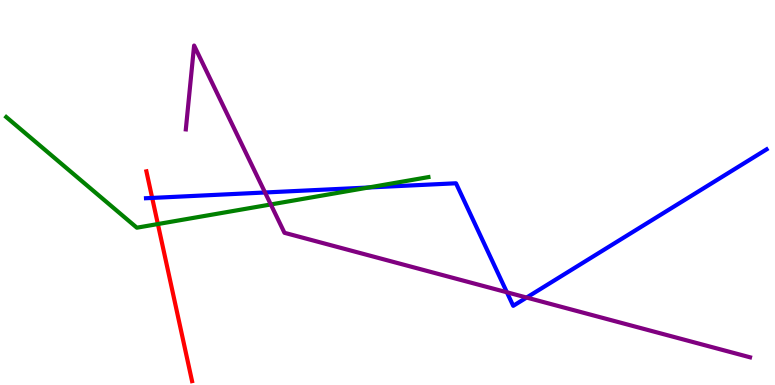[{'lines': ['blue', 'red'], 'intersections': [{'x': 1.96, 'y': 4.86}]}, {'lines': ['green', 'red'], 'intersections': [{'x': 2.04, 'y': 4.18}]}, {'lines': ['purple', 'red'], 'intersections': []}, {'lines': ['blue', 'green'], 'intersections': [{'x': 4.76, 'y': 5.13}]}, {'lines': ['blue', 'purple'], 'intersections': [{'x': 3.42, 'y': 5.0}, {'x': 6.54, 'y': 2.41}, {'x': 6.79, 'y': 2.27}]}, {'lines': ['green', 'purple'], 'intersections': [{'x': 3.49, 'y': 4.69}]}]